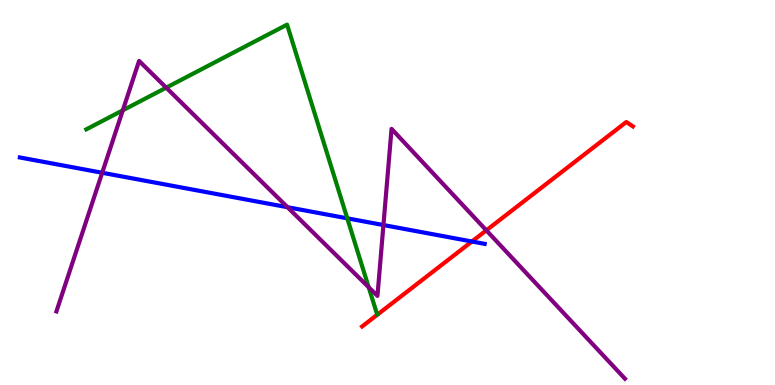[{'lines': ['blue', 'red'], 'intersections': [{'x': 6.09, 'y': 3.73}]}, {'lines': ['green', 'red'], 'intersections': []}, {'lines': ['purple', 'red'], 'intersections': [{'x': 6.28, 'y': 4.02}]}, {'lines': ['blue', 'green'], 'intersections': [{'x': 4.48, 'y': 4.33}]}, {'lines': ['blue', 'purple'], 'intersections': [{'x': 1.32, 'y': 5.51}, {'x': 3.71, 'y': 4.62}, {'x': 4.95, 'y': 4.15}]}, {'lines': ['green', 'purple'], 'intersections': [{'x': 1.58, 'y': 7.13}, {'x': 2.14, 'y': 7.72}, {'x': 4.76, 'y': 2.54}]}]